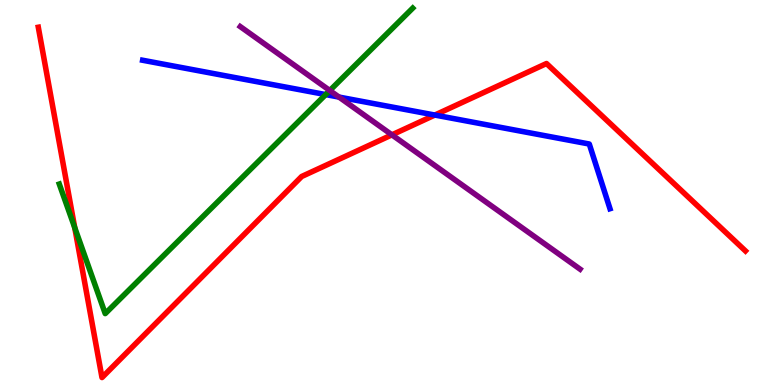[{'lines': ['blue', 'red'], 'intersections': [{'x': 5.61, 'y': 7.01}]}, {'lines': ['green', 'red'], 'intersections': [{'x': 0.964, 'y': 4.09}]}, {'lines': ['purple', 'red'], 'intersections': [{'x': 5.06, 'y': 6.5}]}, {'lines': ['blue', 'green'], 'intersections': [{'x': 4.2, 'y': 7.54}]}, {'lines': ['blue', 'purple'], 'intersections': [{'x': 4.37, 'y': 7.48}]}, {'lines': ['green', 'purple'], 'intersections': [{'x': 4.26, 'y': 7.65}]}]